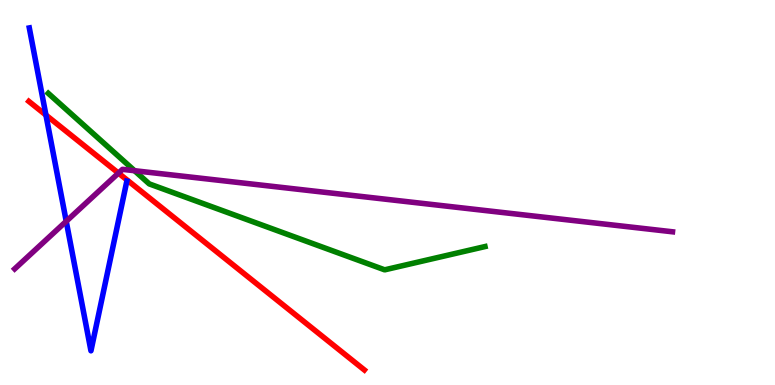[{'lines': ['blue', 'red'], 'intersections': [{'x': 0.593, 'y': 7.01}]}, {'lines': ['green', 'red'], 'intersections': []}, {'lines': ['purple', 'red'], 'intersections': [{'x': 1.53, 'y': 5.5}]}, {'lines': ['blue', 'green'], 'intersections': []}, {'lines': ['blue', 'purple'], 'intersections': [{'x': 0.855, 'y': 4.25}]}, {'lines': ['green', 'purple'], 'intersections': [{'x': 1.74, 'y': 5.57}]}]